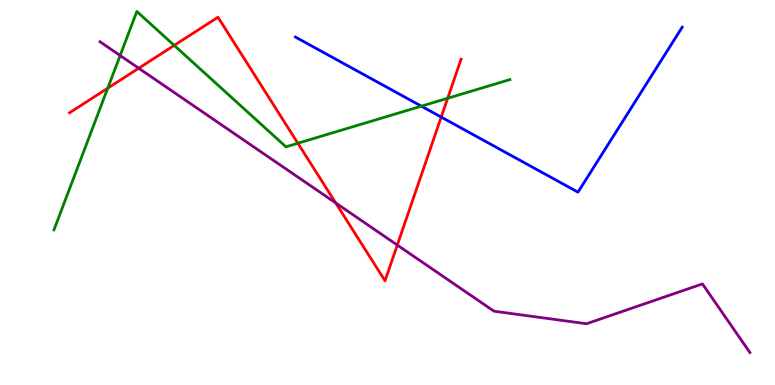[{'lines': ['blue', 'red'], 'intersections': [{'x': 5.69, 'y': 6.96}]}, {'lines': ['green', 'red'], 'intersections': [{'x': 1.39, 'y': 7.71}, {'x': 2.25, 'y': 8.82}, {'x': 3.84, 'y': 6.28}, {'x': 5.78, 'y': 7.45}]}, {'lines': ['purple', 'red'], 'intersections': [{'x': 1.79, 'y': 8.23}, {'x': 4.33, 'y': 4.73}, {'x': 5.13, 'y': 3.63}]}, {'lines': ['blue', 'green'], 'intersections': [{'x': 5.44, 'y': 7.24}]}, {'lines': ['blue', 'purple'], 'intersections': []}, {'lines': ['green', 'purple'], 'intersections': [{'x': 1.55, 'y': 8.56}]}]